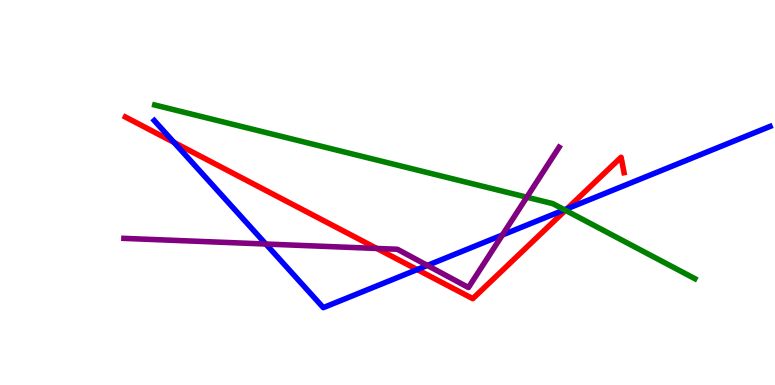[{'lines': ['blue', 'red'], 'intersections': [{'x': 2.25, 'y': 6.3}, {'x': 5.38, 'y': 3.0}, {'x': 7.32, 'y': 4.58}]}, {'lines': ['green', 'red'], 'intersections': [{'x': 7.3, 'y': 4.54}]}, {'lines': ['purple', 'red'], 'intersections': [{'x': 4.86, 'y': 3.55}]}, {'lines': ['blue', 'green'], 'intersections': [{'x': 7.28, 'y': 4.55}]}, {'lines': ['blue', 'purple'], 'intersections': [{'x': 3.43, 'y': 3.66}, {'x': 5.51, 'y': 3.11}, {'x': 6.48, 'y': 3.9}]}, {'lines': ['green', 'purple'], 'intersections': [{'x': 6.8, 'y': 4.88}]}]